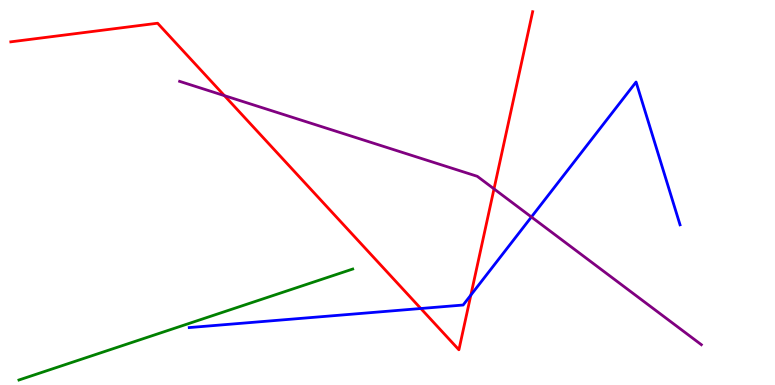[{'lines': ['blue', 'red'], 'intersections': [{'x': 5.43, 'y': 1.99}, {'x': 6.08, 'y': 2.34}]}, {'lines': ['green', 'red'], 'intersections': []}, {'lines': ['purple', 'red'], 'intersections': [{'x': 2.9, 'y': 7.52}, {'x': 6.37, 'y': 5.09}]}, {'lines': ['blue', 'green'], 'intersections': []}, {'lines': ['blue', 'purple'], 'intersections': [{'x': 6.86, 'y': 4.36}]}, {'lines': ['green', 'purple'], 'intersections': []}]